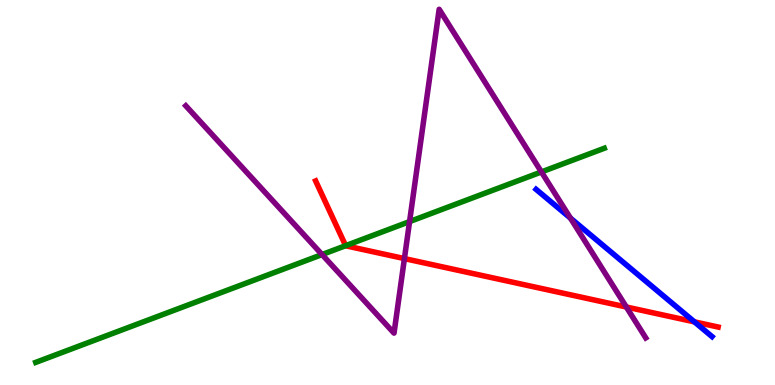[{'lines': ['blue', 'red'], 'intersections': [{'x': 8.96, 'y': 1.64}]}, {'lines': ['green', 'red'], 'intersections': [{'x': 4.46, 'y': 3.62}]}, {'lines': ['purple', 'red'], 'intersections': [{'x': 5.22, 'y': 3.28}, {'x': 8.08, 'y': 2.03}]}, {'lines': ['blue', 'green'], 'intersections': []}, {'lines': ['blue', 'purple'], 'intersections': [{'x': 7.36, 'y': 4.33}]}, {'lines': ['green', 'purple'], 'intersections': [{'x': 4.16, 'y': 3.39}, {'x': 5.28, 'y': 4.24}, {'x': 6.99, 'y': 5.53}]}]